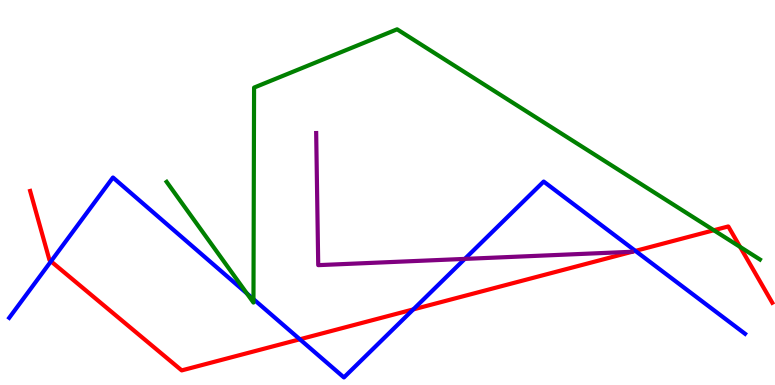[{'lines': ['blue', 'red'], 'intersections': [{'x': 0.658, 'y': 3.21}, {'x': 3.87, 'y': 1.19}, {'x': 5.33, 'y': 1.96}, {'x': 8.2, 'y': 3.48}]}, {'lines': ['green', 'red'], 'intersections': [{'x': 9.21, 'y': 4.02}, {'x': 9.55, 'y': 3.59}]}, {'lines': ['purple', 'red'], 'intersections': []}, {'lines': ['blue', 'green'], 'intersections': [{'x': 3.19, 'y': 2.38}, {'x': 3.27, 'y': 2.23}]}, {'lines': ['blue', 'purple'], 'intersections': [{'x': 6.0, 'y': 3.28}]}, {'lines': ['green', 'purple'], 'intersections': []}]